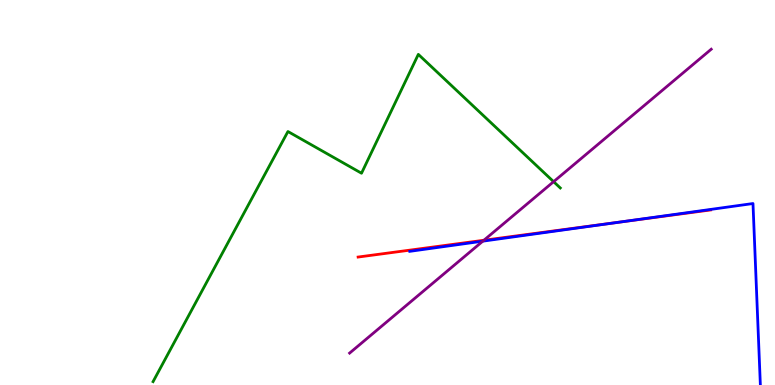[{'lines': ['blue', 'red'], 'intersections': [{'x': 7.99, 'y': 4.23}]}, {'lines': ['green', 'red'], 'intersections': []}, {'lines': ['purple', 'red'], 'intersections': [{'x': 6.24, 'y': 3.76}]}, {'lines': ['blue', 'green'], 'intersections': []}, {'lines': ['blue', 'purple'], 'intersections': [{'x': 6.23, 'y': 3.74}]}, {'lines': ['green', 'purple'], 'intersections': [{'x': 7.14, 'y': 5.28}]}]